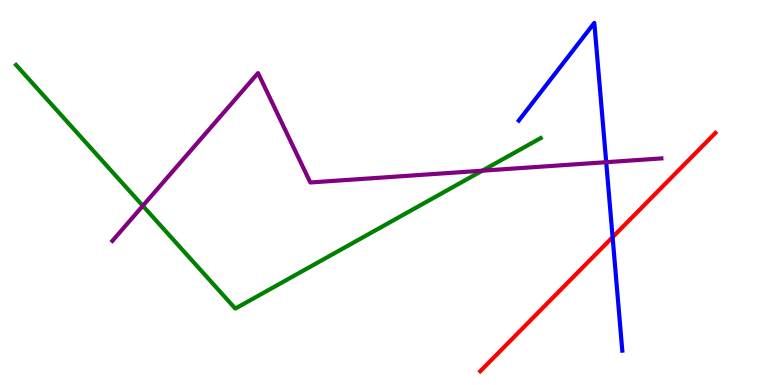[{'lines': ['blue', 'red'], 'intersections': [{'x': 7.9, 'y': 3.84}]}, {'lines': ['green', 'red'], 'intersections': []}, {'lines': ['purple', 'red'], 'intersections': []}, {'lines': ['blue', 'green'], 'intersections': []}, {'lines': ['blue', 'purple'], 'intersections': [{'x': 7.82, 'y': 5.79}]}, {'lines': ['green', 'purple'], 'intersections': [{'x': 1.84, 'y': 4.65}, {'x': 6.22, 'y': 5.57}]}]